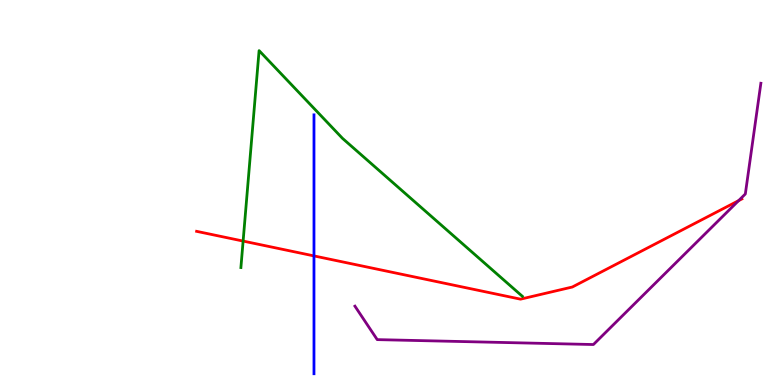[{'lines': ['blue', 'red'], 'intersections': [{'x': 4.05, 'y': 3.35}]}, {'lines': ['green', 'red'], 'intersections': [{'x': 3.14, 'y': 3.74}]}, {'lines': ['purple', 'red'], 'intersections': [{'x': 9.53, 'y': 4.79}]}, {'lines': ['blue', 'green'], 'intersections': []}, {'lines': ['blue', 'purple'], 'intersections': []}, {'lines': ['green', 'purple'], 'intersections': []}]